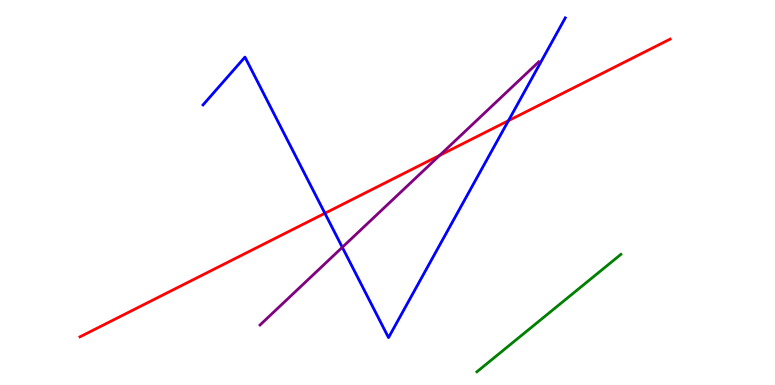[{'lines': ['blue', 'red'], 'intersections': [{'x': 4.19, 'y': 4.46}, {'x': 6.56, 'y': 6.87}]}, {'lines': ['green', 'red'], 'intersections': []}, {'lines': ['purple', 'red'], 'intersections': [{'x': 5.67, 'y': 5.96}]}, {'lines': ['blue', 'green'], 'intersections': []}, {'lines': ['blue', 'purple'], 'intersections': [{'x': 4.42, 'y': 3.58}]}, {'lines': ['green', 'purple'], 'intersections': []}]